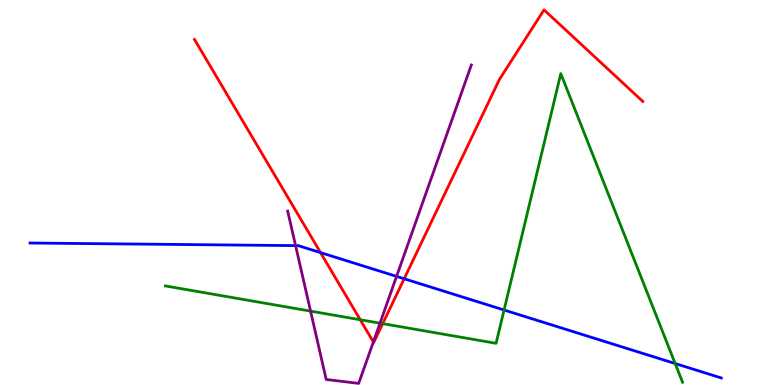[{'lines': ['blue', 'red'], 'intersections': [{'x': 4.14, 'y': 3.44}, {'x': 5.22, 'y': 2.76}]}, {'lines': ['green', 'red'], 'intersections': [{'x': 4.65, 'y': 1.69}, {'x': 4.94, 'y': 1.59}]}, {'lines': ['purple', 'red'], 'intersections': [{'x': 4.82, 'y': 1.12}]}, {'lines': ['blue', 'green'], 'intersections': [{'x': 6.5, 'y': 1.95}, {'x': 8.71, 'y': 0.558}]}, {'lines': ['blue', 'purple'], 'intersections': [{'x': 3.81, 'y': 3.62}, {'x': 5.12, 'y': 2.82}]}, {'lines': ['green', 'purple'], 'intersections': [{'x': 4.01, 'y': 1.92}, {'x': 4.9, 'y': 1.61}]}]